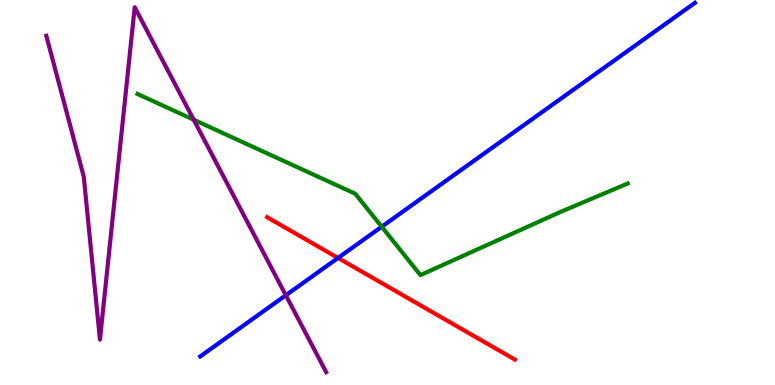[{'lines': ['blue', 'red'], 'intersections': [{'x': 4.36, 'y': 3.3}]}, {'lines': ['green', 'red'], 'intersections': []}, {'lines': ['purple', 'red'], 'intersections': []}, {'lines': ['blue', 'green'], 'intersections': [{'x': 4.93, 'y': 4.11}]}, {'lines': ['blue', 'purple'], 'intersections': [{'x': 3.69, 'y': 2.33}]}, {'lines': ['green', 'purple'], 'intersections': [{'x': 2.5, 'y': 6.89}]}]